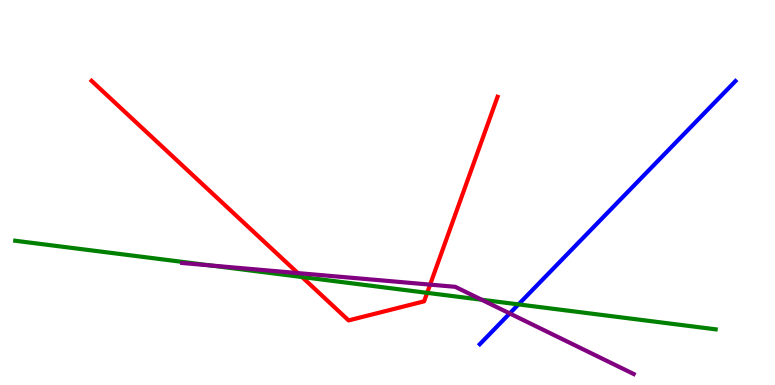[{'lines': ['blue', 'red'], 'intersections': []}, {'lines': ['green', 'red'], 'intersections': [{'x': 3.9, 'y': 2.8}, {'x': 5.51, 'y': 2.39}]}, {'lines': ['purple', 'red'], 'intersections': [{'x': 3.84, 'y': 2.91}, {'x': 5.55, 'y': 2.61}]}, {'lines': ['blue', 'green'], 'intersections': [{'x': 6.69, 'y': 2.09}]}, {'lines': ['blue', 'purple'], 'intersections': [{'x': 6.58, 'y': 1.86}]}, {'lines': ['green', 'purple'], 'intersections': [{'x': 2.72, 'y': 3.1}, {'x': 6.21, 'y': 2.21}]}]